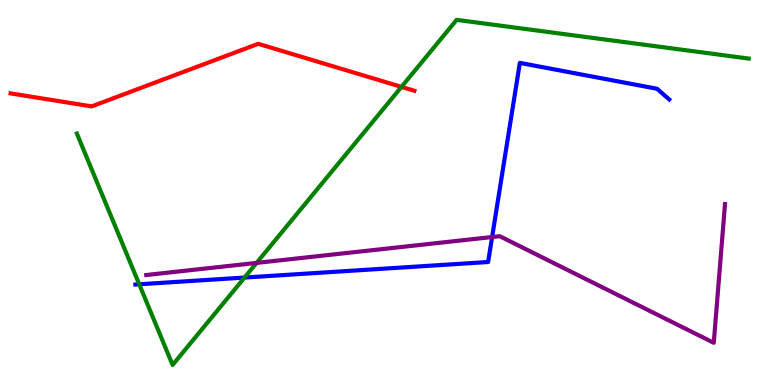[{'lines': ['blue', 'red'], 'intersections': []}, {'lines': ['green', 'red'], 'intersections': [{'x': 5.18, 'y': 7.74}]}, {'lines': ['purple', 'red'], 'intersections': []}, {'lines': ['blue', 'green'], 'intersections': [{'x': 1.8, 'y': 2.62}, {'x': 3.16, 'y': 2.79}]}, {'lines': ['blue', 'purple'], 'intersections': [{'x': 6.35, 'y': 3.84}]}, {'lines': ['green', 'purple'], 'intersections': [{'x': 3.31, 'y': 3.17}]}]